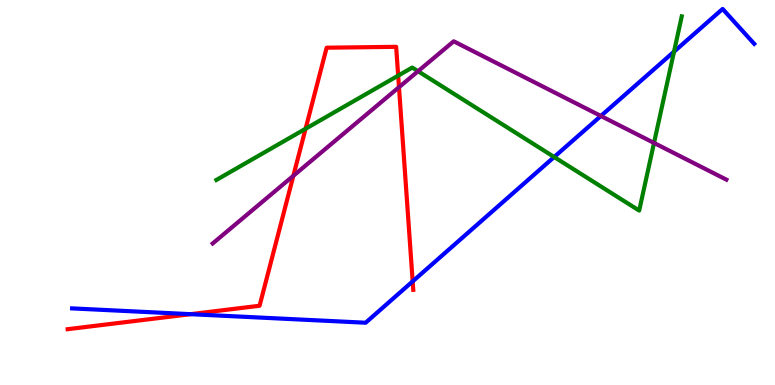[{'lines': ['blue', 'red'], 'intersections': [{'x': 2.46, 'y': 1.84}, {'x': 5.32, 'y': 2.69}]}, {'lines': ['green', 'red'], 'intersections': [{'x': 3.94, 'y': 6.66}, {'x': 5.14, 'y': 8.04}]}, {'lines': ['purple', 'red'], 'intersections': [{'x': 3.79, 'y': 5.43}, {'x': 5.15, 'y': 7.73}]}, {'lines': ['blue', 'green'], 'intersections': [{'x': 7.15, 'y': 5.92}, {'x': 8.7, 'y': 8.66}]}, {'lines': ['blue', 'purple'], 'intersections': [{'x': 7.75, 'y': 6.99}]}, {'lines': ['green', 'purple'], 'intersections': [{'x': 5.39, 'y': 8.15}, {'x': 8.44, 'y': 6.29}]}]